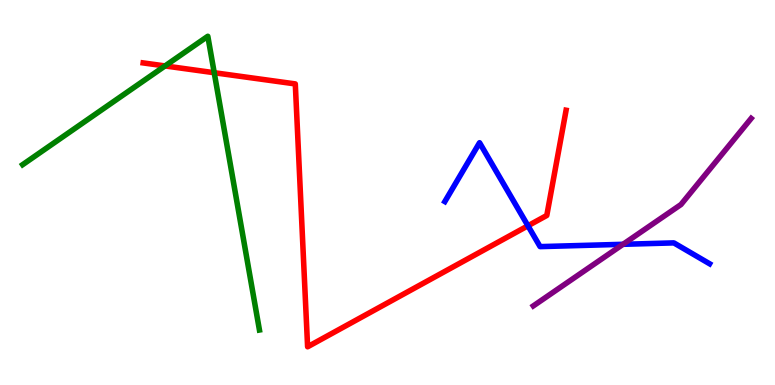[{'lines': ['blue', 'red'], 'intersections': [{'x': 6.81, 'y': 4.14}]}, {'lines': ['green', 'red'], 'intersections': [{'x': 2.13, 'y': 8.29}, {'x': 2.76, 'y': 8.11}]}, {'lines': ['purple', 'red'], 'intersections': []}, {'lines': ['blue', 'green'], 'intersections': []}, {'lines': ['blue', 'purple'], 'intersections': [{'x': 8.04, 'y': 3.65}]}, {'lines': ['green', 'purple'], 'intersections': []}]